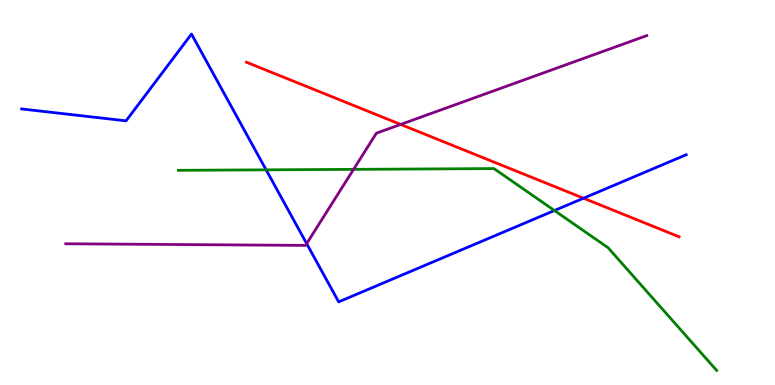[{'lines': ['blue', 'red'], 'intersections': [{'x': 7.53, 'y': 4.85}]}, {'lines': ['green', 'red'], 'intersections': []}, {'lines': ['purple', 'red'], 'intersections': [{'x': 5.17, 'y': 6.77}]}, {'lines': ['blue', 'green'], 'intersections': [{'x': 3.43, 'y': 5.59}, {'x': 7.15, 'y': 4.53}]}, {'lines': ['blue', 'purple'], 'intersections': [{'x': 3.96, 'y': 3.67}]}, {'lines': ['green', 'purple'], 'intersections': [{'x': 4.56, 'y': 5.6}]}]